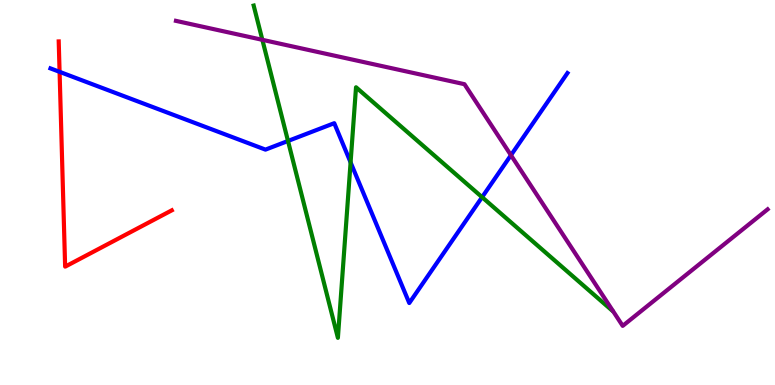[{'lines': ['blue', 'red'], 'intersections': [{'x': 0.769, 'y': 8.13}]}, {'lines': ['green', 'red'], 'intersections': []}, {'lines': ['purple', 'red'], 'intersections': []}, {'lines': ['blue', 'green'], 'intersections': [{'x': 3.72, 'y': 6.34}, {'x': 4.52, 'y': 5.78}, {'x': 6.22, 'y': 4.88}]}, {'lines': ['blue', 'purple'], 'intersections': [{'x': 6.59, 'y': 5.97}]}, {'lines': ['green', 'purple'], 'intersections': [{'x': 3.39, 'y': 8.97}]}]